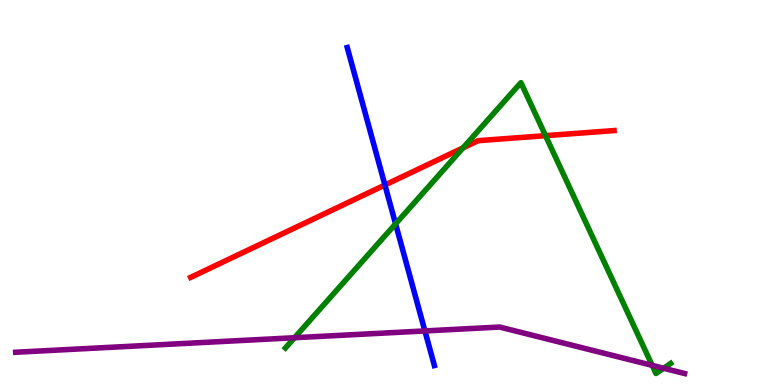[{'lines': ['blue', 'red'], 'intersections': [{'x': 4.97, 'y': 5.19}]}, {'lines': ['green', 'red'], 'intersections': [{'x': 5.97, 'y': 6.16}, {'x': 7.04, 'y': 6.48}]}, {'lines': ['purple', 'red'], 'intersections': []}, {'lines': ['blue', 'green'], 'intersections': [{'x': 5.1, 'y': 4.19}]}, {'lines': ['blue', 'purple'], 'intersections': [{'x': 5.48, 'y': 1.4}]}, {'lines': ['green', 'purple'], 'intersections': [{'x': 3.8, 'y': 1.23}, {'x': 8.42, 'y': 0.51}, {'x': 8.56, 'y': 0.435}]}]